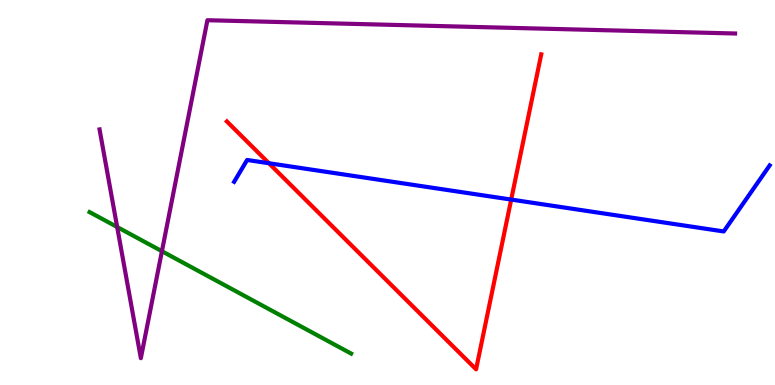[{'lines': ['blue', 'red'], 'intersections': [{'x': 3.47, 'y': 5.76}, {'x': 6.6, 'y': 4.82}]}, {'lines': ['green', 'red'], 'intersections': []}, {'lines': ['purple', 'red'], 'intersections': []}, {'lines': ['blue', 'green'], 'intersections': []}, {'lines': ['blue', 'purple'], 'intersections': []}, {'lines': ['green', 'purple'], 'intersections': [{'x': 1.51, 'y': 4.1}, {'x': 2.09, 'y': 3.47}]}]